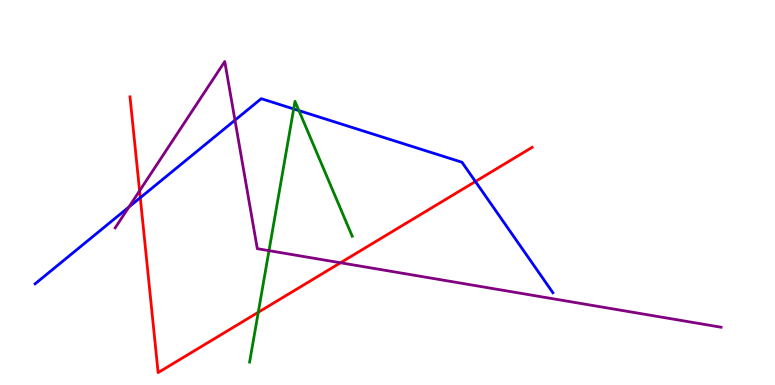[{'lines': ['blue', 'red'], 'intersections': [{'x': 1.81, 'y': 4.86}, {'x': 6.13, 'y': 5.29}]}, {'lines': ['green', 'red'], 'intersections': [{'x': 3.33, 'y': 1.89}]}, {'lines': ['purple', 'red'], 'intersections': [{'x': 1.8, 'y': 5.04}, {'x': 4.39, 'y': 3.17}]}, {'lines': ['blue', 'green'], 'intersections': [{'x': 3.79, 'y': 7.17}, {'x': 3.86, 'y': 7.13}]}, {'lines': ['blue', 'purple'], 'intersections': [{'x': 1.66, 'y': 4.62}, {'x': 3.03, 'y': 6.88}]}, {'lines': ['green', 'purple'], 'intersections': [{'x': 3.47, 'y': 3.49}]}]